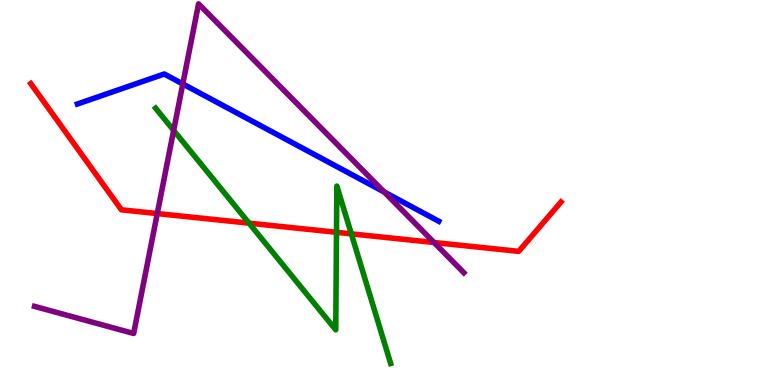[{'lines': ['blue', 'red'], 'intersections': []}, {'lines': ['green', 'red'], 'intersections': [{'x': 3.21, 'y': 4.2}, {'x': 4.34, 'y': 3.97}, {'x': 4.53, 'y': 3.93}]}, {'lines': ['purple', 'red'], 'intersections': [{'x': 2.03, 'y': 4.45}, {'x': 5.6, 'y': 3.7}]}, {'lines': ['blue', 'green'], 'intersections': []}, {'lines': ['blue', 'purple'], 'intersections': [{'x': 2.36, 'y': 7.82}, {'x': 4.96, 'y': 5.01}]}, {'lines': ['green', 'purple'], 'intersections': [{'x': 2.24, 'y': 6.61}]}]